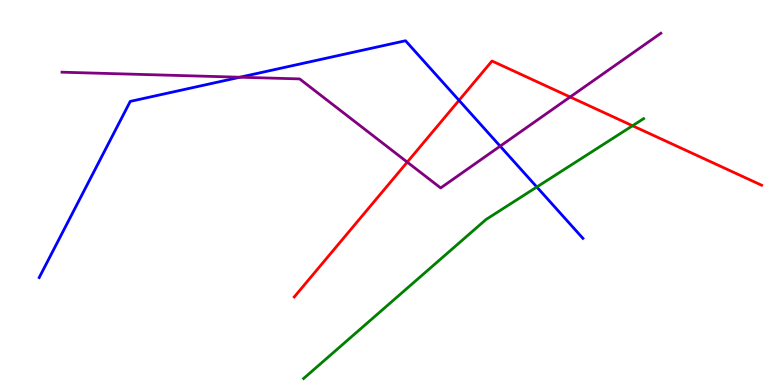[{'lines': ['blue', 'red'], 'intersections': [{'x': 5.92, 'y': 7.39}]}, {'lines': ['green', 'red'], 'intersections': [{'x': 8.16, 'y': 6.73}]}, {'lines': ['purple', 'red'], 'intersections': [{'x': 5.25, 'y': 5.79}, {'x': 7.36, 'y': 7.48}]}, {'lines': ['blue', 'green'], 'intersections': [{'x': 6.93, 'y': 5.14}]}, {'lines': ['blue', 'purple'], 'intersections': [{'x': 3.1, 'y': 7.99}, {'x': 6.45, 'y': 6.2}]}, {'lines': ['green', 'purple'], 'intersections': []}]